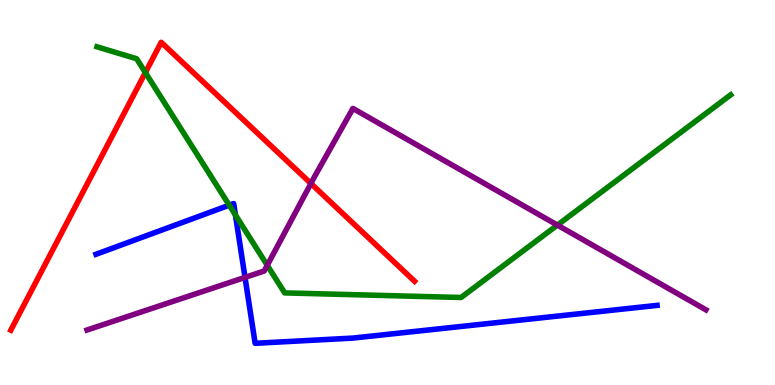[{'lines': ['blue', 'red'], 'intersections': []}, {'lines': ['green', 'red'], 'intersections': [{'x': 1.88, 'y': 8.12}]}, {'lines': ['purple', 'red'], 'intersections': [{'x': 4.01, 'y': 5.23}]}, {'lines': ['blue', 'green'], 'intersections': [{'x': 2.96, 'y': 4.67}, {'x': 3.04, 'y': 4.42}]}, {'lines': ['blue', 'purple'], 'intersections': [{'x': 3.16, 'y': 2.79}]}, {'lines': ['green', 'purple'], 'intersections': [{'x': 3.45, 'y': 3.11}, {'x': 7.19, 'y': 4.15}]}]